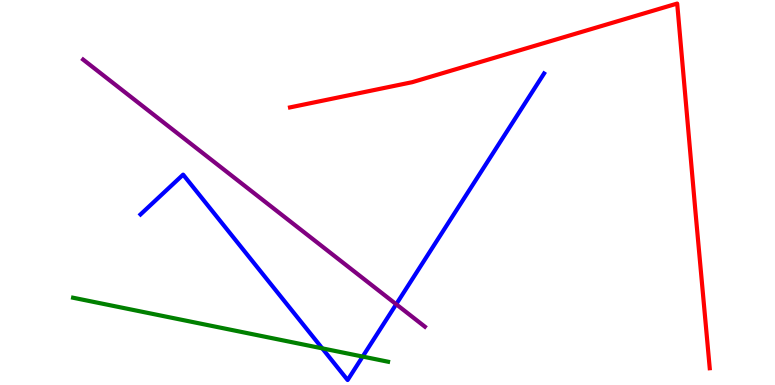[{'lines': ['blue', 'red'], 'intersections': []}, {'lines': ['green', 'red'], 'intersections': []}, {'lines': ['purple', 'red'], 'intersections': []}, {'lines': ['blue', 'green'], 'intersections': [{'x': 4.16, 'y': 0.952}, {'x': 4.68, 'y': 0.739}]}, {'lines': ['blue', 'purple'], 'intersections': [{'x': 5.11, 'y': 2.1}]}, {'lines': ['green', 'purple'], 'intersections': []}]